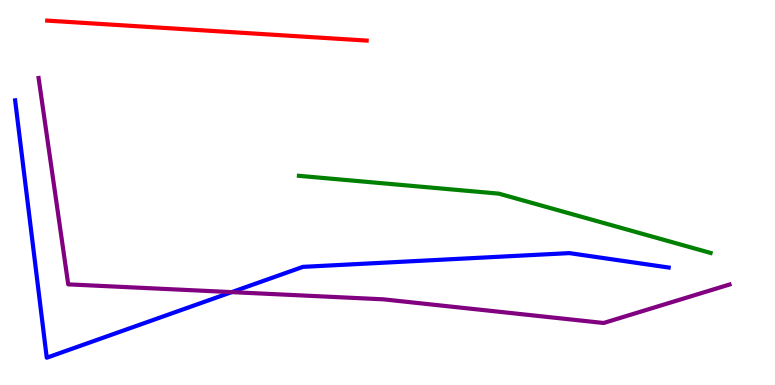[{'lines': ['blue', 'red'], 'intersections': []}, {'lines': ['green', 'red'], 'intersections': []}, {'lines': ['purple', 'red'], 'intersections': []}, {'lines': ['blue', 'green'], 'intersections': []}, {'lines': ['blue', 'purple'], 'intersections': [{'x': 2.99, 'y': 2.41}]}, {'lines': ['green', 'purple'], 'intersections': []}]